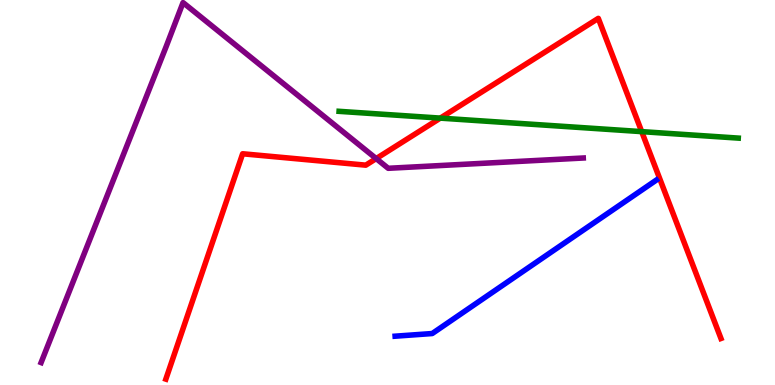[{'lines': ['blue', 'red'], 'intersections': []}, {'lines': ['green', 'red'], 'intersections': [{'x': 5.68, 'y': 6.93}, {'x': 8.28, 'y': 6.58}]}, {'lines': ['purple', 'red'], 'intersections': [{'x': 4.85, 'y': 5.88}]}, {'lines': ['blue', 'green'], 'intersections': []}, {'lines': ['blue', 'purple'], 'intersections': []}, {'lines': ['green', 'purple'], 'intersections': []}]